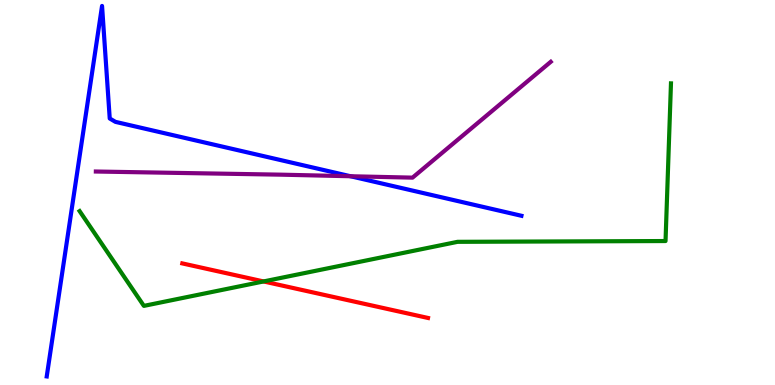[{'lines': ['blue', 'red'], 'intersections': []}, {'lines': ['green', 'red'], 'intersections': [{'x': 3.4, 'y': 2.69}]}, {'lines': ['purple', 'red'], 'intersections': []}, {'lines': ['blue', 'green'], 'intersections': []}, {'lines': ['blue', 'purple'], 'intersections': [{'x': 4.52, 'y': 5.42}]}, {'lines': ['green', 'purple'], 'intersections': []}]